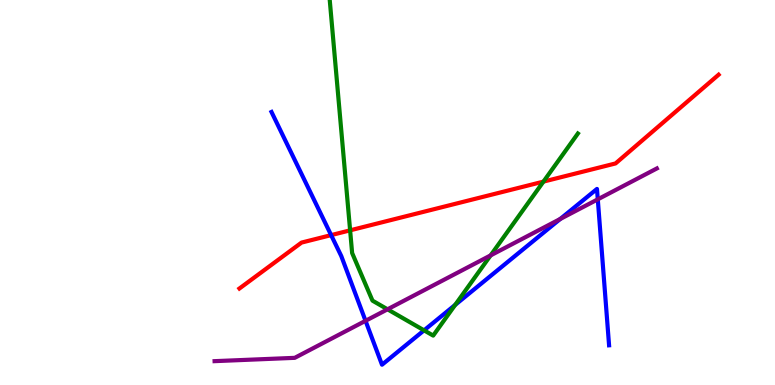[{'lines': ['blue', 'red'], 'intersections': [{'x': 4.27, 'y': 3.89}]}, {'lines': ['green', 'red'], 'intersections': [{'x': 4.52, 'y': 4.02}, {'x': 7.01, 'y': 5.28}]}, {'lines': ['purple', 'red'], 'intersections': []}, {'lines': ['blue', 'green'], 'intersections': [{'x': 5.47, 'y': 1.42}, {'x': 5.87, 'y': 2.08}]}, {'lines': ['blue', 'purple'], 'intersections': [{'x': 4.72, 'y': 1.67}, {'x': 7.23, 'y': 4.31}, {'x': 7.71, 'y': 4.82}]}, {'lines': ['green', 'purple'], 'intersections': [{'x': 5.0, 'y': 1.97}, {'x': 6.33, 'y': 3.37}]}]